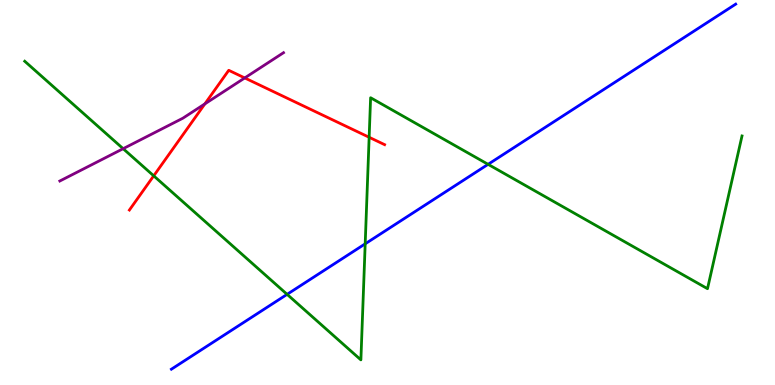[{'lines': ['blue', 'red'], 'intersections': []}, {'lines': ['green', 'red'], 'intersections': [{'x': 1.98, 'y': 5.43}, {'x': 4.76, 'y': 6.43}]}, {'lines': ['purple', 'red'], 'intersections': [{'x': 2.64, 'y': 7.3}, {'x': 3.16, 'y': 7.98}]}, {'lines': ['blue', 'green'], 'intersections': [{'x': 3.7, 'y': 2.35}, {'x': 4.71, 'y': 3.67}, {'x': 6.3, 'y': 5.73}]}, {'lines': ['blue', 'purple'], 'intersections': []}, {'lines': ['green', 'purple'], 'intersections': [{'x': 1.59, 'y': 6.14}]}]